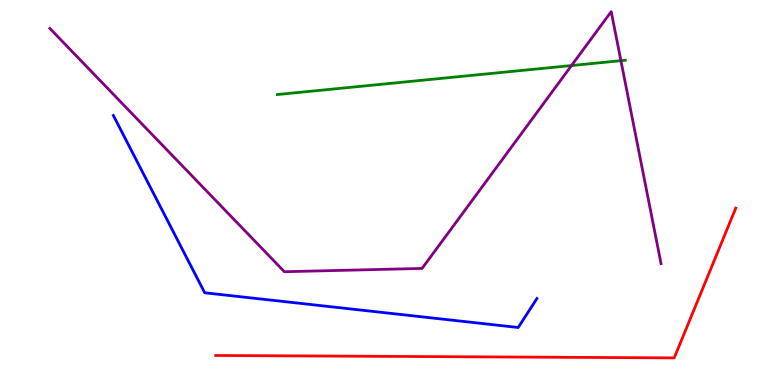[{'lines': ['blue', 'red'], 'intersections': []}, {'lines': ['green', 'red'], 'intersections': []}, {'lines': ['purple', 'red'], 'intersections': []}, {'lines': ['blue', 'green'], 'intersections': []}, {'lines': ['blue', 'purple'], 'intersections': []}, {'lines': ['green', 'purple'], 'intersections': [{'x': 7.37, 'y': 8.3}, {'x': 8.01, 'y': 8.42}]}]